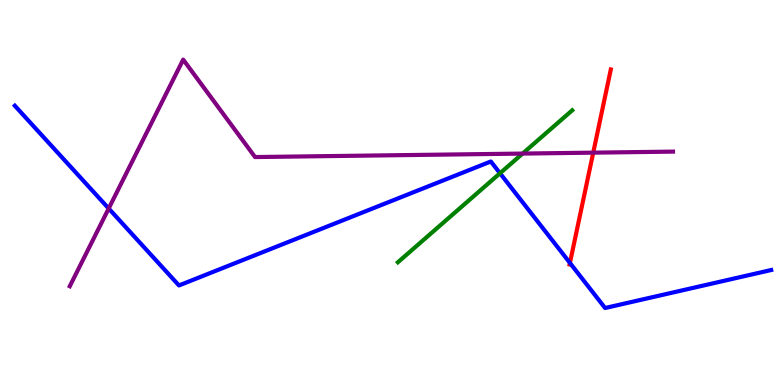[{'lines': ['blue', 'red'], 'intersections': [{'x': 7.35, 'y': 3.17}]}, {'lines': ['green', 'red'], 'intersections': []}, {'lines': ['purple', 'red'], 'intersections': [{'x': 7.65, 'y': 6.03}]}, {'lines': ['blue', 'green'], 'intersections': [{'x': 6.45, 'y': 5.5}]}, {'lines': ['blue', 'purple'], 'intersections': [{'x': 1.4, 'y': 4.58}]}, {'lines': ['green', 'purple'], 'intersections': [{'x': 6.74, 'y': 6.01}]}]